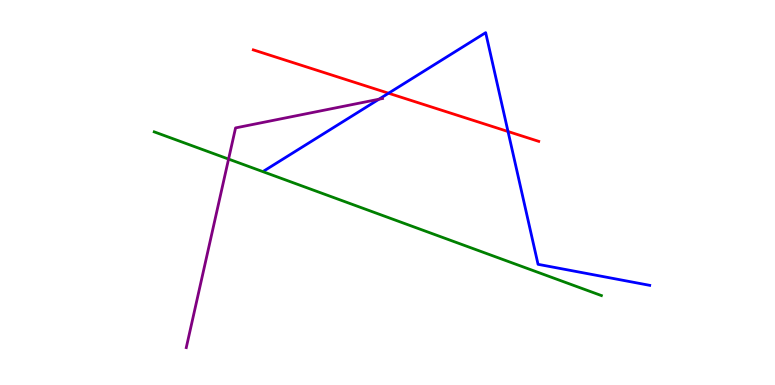[{'lines': ['blue', 'red'], 'intersections': [{'x': 5.01, 'y': 7.58}, {'x': 6.56, 'y': 6.58}]}, {'lines': ['green', 'red'], 'intersections': []}, {'lines': ['purple', 'red'], 'intersections': []}, {'lines': ['blue', 'green'], 'intersections': []}, {'lines': ['blue', 'purple'], 'intersections': [{'x': 4.89, 'y': 7.42}]}, {'lines': ['green', 'purple'], 'intersections': [{'x': 2.95, 'y': 5.87}]}]